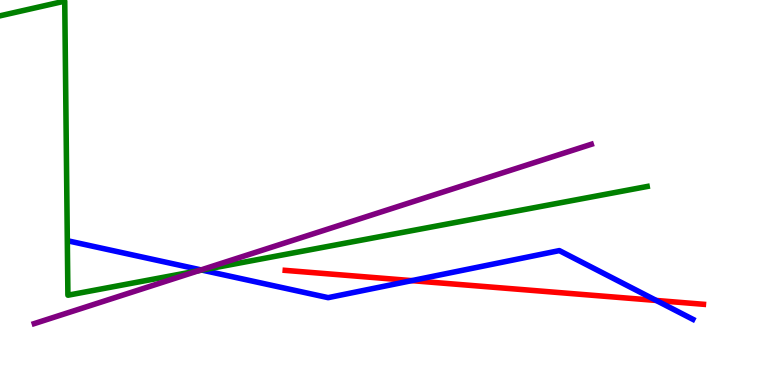[{'lines': ['blue', 'red'], 'intersections': [{'x': 5.31, 'y': 2.71}, {'x': 8.47, 'y': 2.2}]}, {'lines': ['green', 'red'], 'intersections': []}, {'lines': ['purple', 'red'], 'intersections': []}, {'lines': ['blue', 'green'], 'intersections': [{'x': 2.6, 'y': 2.98}]}, {'lines': ['blue', 'purple'], 'intersections': [{'x': 2.59, 'y': 2.99}]}, {'lines': ['green', 'purple'], 'intersections': [{'x': 2.56, 'y': 2.97}]}]